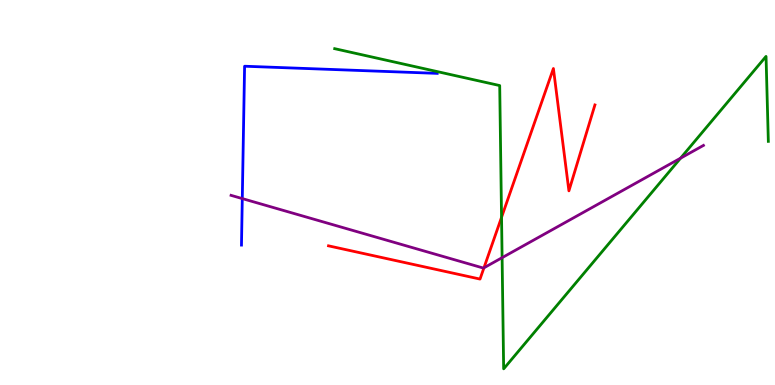[{'lines': ['blue', 'red'], 'intersections': []}, {'lines': ['green', 'red'], 'intersections': [{'x': 6.47, 'y': 4.36}]}, {'lines': ['purple', 'red'], 'intersections': [{'x': 6.24, 'y': 3.04}]}, {'lines': ['blue', 'green'], 'intersections': []}, {'lines': ['blue', 'purple'], 'intersections': [{'x': 3.13, 'y': 4.84}]}, {'lines': ['green', 'purple'], 'intersections': [{'x': 6.48, 'y': 3.31}, {'x': 8.78, 'y': 5.89}]}]